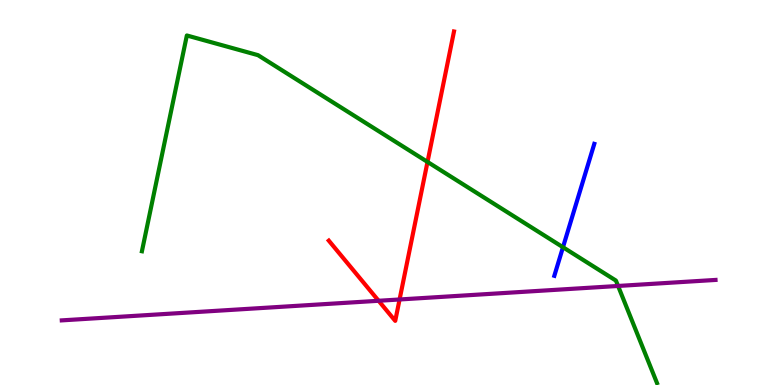[{'lines': ['blue', 'red'], 'intersections': []}, {'lines': ['green', 'red'], 'intersections': [{'x': 5.52, 'y': 5.79}]}, {'lines': ['purple', 'red'], 'intersections': [{'x': 4.89, 'y': 2.19}, {'x': 5.16, 'y': 2.22}]}, {'lines': ['blue', 'green'], 'intersections': [{'x': 7.26, 'y': 3.58}]}, {'lines': ['blue', 'purple'], 'intersections': []}, {'lines': ['green', 'purple'], 'intersections': [{'x': 7.98, 'y': 2.57}]}]